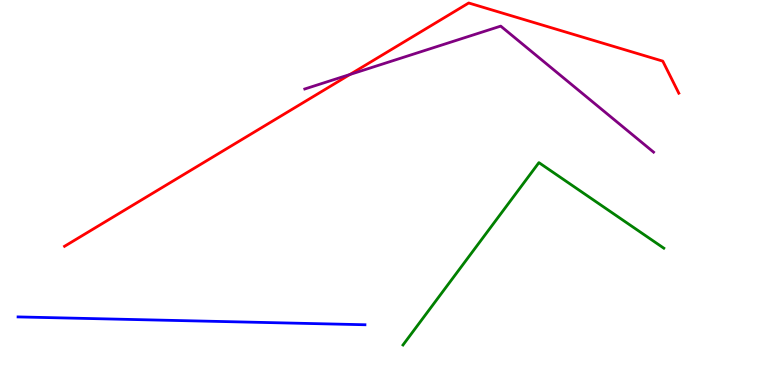[{'lines': ['blue', 'red'], 'intersections': []}, {'lines': ['green', 'red'], 'intersections': []}, {'lines': ['purple', 'red'], 'intersections': [{'x': 4.52, 'y': 8.07}]}, {'lines': ['blue', 'green'], 'intersections': []}, {'lines': ['blue', 'purple'], 'intersections': []}, {'lines': ['green', 'purple'], 'intersections': []}]